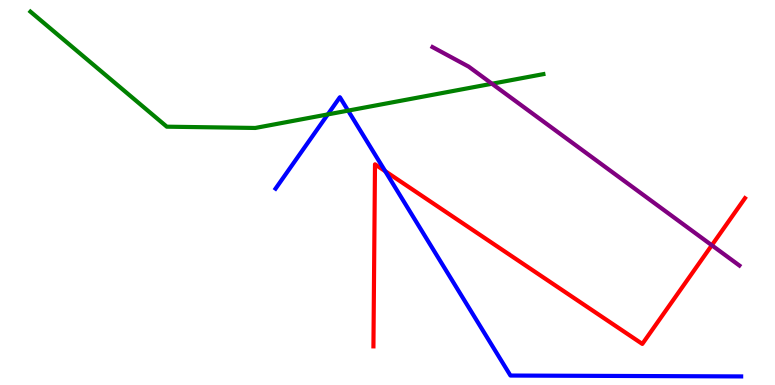[{'lines': ['blue', 'red'], 'intersections': [{'x': 4.97, 'y': 5.55}]}, {'lines': ['green', 'red'], 'intersections': []}, {'lines': ['purple', 'red'], 'intersections': [{'x': 9.18, 'y': 3.63}]}, {'lines': ['blue', 'green'], 'intersections': [{'x': 4.23, 'y': 7.03}, {'x': 4.49, 'y': 7.13}]}, {'lines': ['blue', 'purple'], 'intersections': []}, {'lines': ['green', 'purple'], 'intersections': [{'x': 6.35, 'y': 7.82}]}]